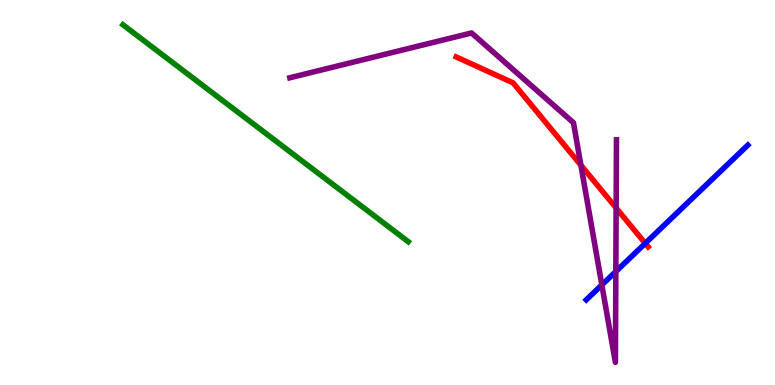[{'lines': ['blue', 'red'], 'intersections': [{'x': 8.33, 'y': 3.68}]}, {'lines': ['green', 'red'], 'intersections': []}, {'lines': ['purple', 'red'], 'intersections': [{'x': 7.5, 'y': 5.71}, {'x': 7.95, 'y': 4.6}]}, {'lines': ['blue', 'green'], 'intersections': []}, {'lines': ['blue', 'purple'], 'intersections': [{'x': 7.77, 'y': 2.6}, {'x': 7.95, 'y': 2.95}]}, {'lines': ['green', 'purple'], 'intersections': []}]